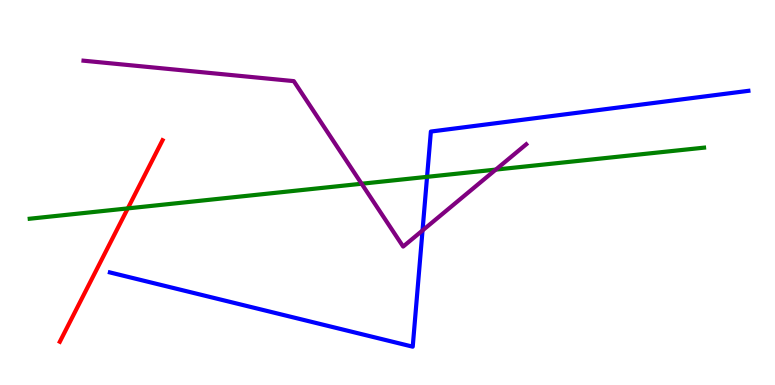[{'lines': ['blue', 'red'], 'intersections': []}, {'lines': ['green', 'red'], 'intersections': [{'x': 1.65, 'y': 4.59}]}, {'lines': ['purple', 'red'], 'intersections': []}, {'lines': ['blue', 'green'], 'intersections': [{'x': 5.51, 'y': 5.41}]}, {'lines': ['blue', 'purple'], 'intersections': [{'x': 5.45, 'y': 4.01}]}, {'lines': ['green', 'purple'], 'intersections': [{'x': 4.67, 'y': 5.23}, {'x': 6.4, 'y': 5.59}]}]